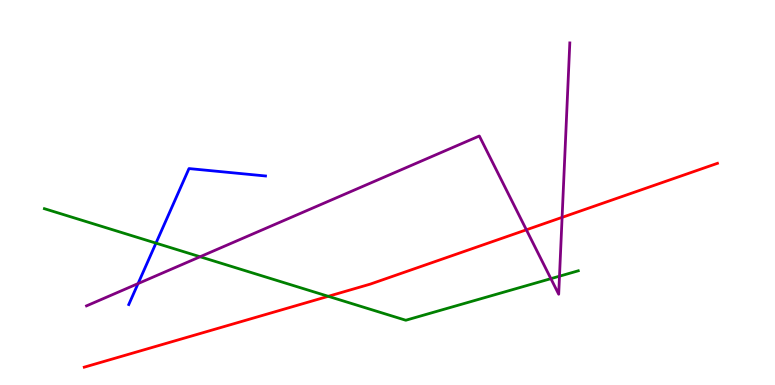[{'lines': ['blue', 'red'], 'intersections': []}, {'lines': ['green', 'red'], 'intersections': [{'x': 4.24, 'y': 2.3}]}, {'lines': ['purple', 'red'], 'intersections': [{'x': 6.79, 'y': 4.03}, {'x': 7.25, 'y': 4.35}]}, {'lines': ['blue', 'green'], 'intersections': [{'x': 2.01, 'y': 3.68}]}, {'lines': ['blue', 'purple'], 'intersections': [{'x': 1.78, 'y': 2.63}]}, {'lines': ['green', 'purple'], 'intersections': [{'x': 2.58, 'y': 3.33}, {'x': 7.11, 'y': 2.76}, {'x': 7.22, 'y': 2.83}]}]